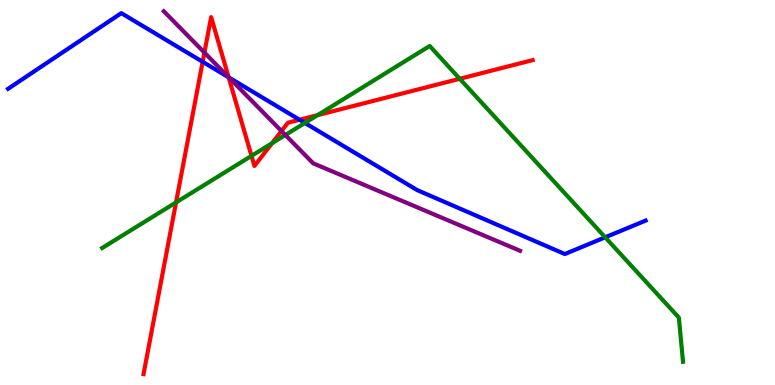[{'lines': ['blue', 'red'], 'intersections': [{'x': 2.62, 'y': 8.39}, {'x': 2.95, 'y': 7.99}, {'x': 3.87, 'y': 6.89}]}, {'lines': ['green', 'red'], 'intersections': [{'x': 2.27, 'y': 4.74}, {'x': 3.25, 'y': 5.95}, {'x': 3.51, 'y': 6.28}, {'x': 4.1, 'y': 7.01}, {'x': 5.93, 'y': 7.95}]}, {'lines': ['purple', 'red'], 'intersections': [{'x': 2.64, 'y': 8.63}, {'x': 2.95, 'y': 7.99}, {'x': 3.63, 'y': 6.6}]}, {'lines': ['blue', 'green'], 'intersections': [{'x': 3.93, 'y': 6.81}, {'x': 7.81, 'y': 3.84}]}, {'lines': ['blue', 'purple'], 'intersections': [{'x': 2.95, 'y': 7.99}]}, {'lines': ['green', 'purple'], 'intersections': [{'x': 3.68, 'y': 6.49}]}]